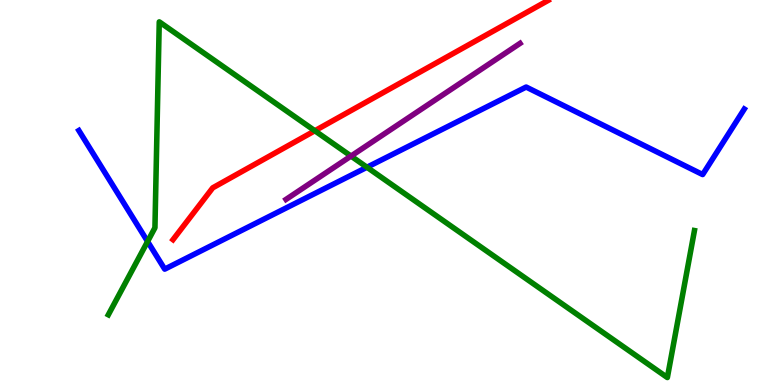[{'lines': ['blue', 'red'], 'intersections': []}, {'lines': ['green', 'red'], 'intersections': [{'x': 4.06, 'y': 6.6}]}, {'lines': ['purple', 'red'], 'intersections': []}, {'lines': ['blue', 'green'], 'intersections': [{'x': 1.9, 'y': 3.73}, {'x': 4.74, 'y': 5.66}]}, {'lines': ['blue', 'purple'], 'intersections': []}, {'lines': ['green', 'purple'], 'intersections': [{'x': 4.53, 'y': 5.95}]}]